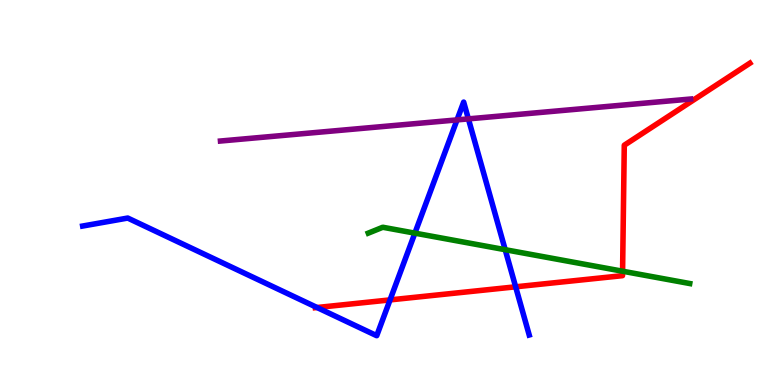[{'lines': ['blue', 'red'], 'intersections': [{'x': 4.09, 'y': 2.01}, {'x': 5.03, 'y': 2.21}, {'x': 6.65, 'y': 2.55}]}, {'lines': ['green', 'red'], 'intersections': [{'x': 8.03, 'y': 2.96}]}, {'lines': ['purple', 'red'], 'intersections': []}, {'lines': ['blue', 'green'], 'intersections': [{'x': 5.35, 'y': 3.94}, {'x': 6.52, 'y': 3.51}]}, {'lines': ['blue', 'purple'], 'intersections': [{'x': 5.9, 'y': 6.89}, {'x': 6.04, 'y': 6.91}]}, {'lines': ['green', 'purple'], 'intersections': []}]